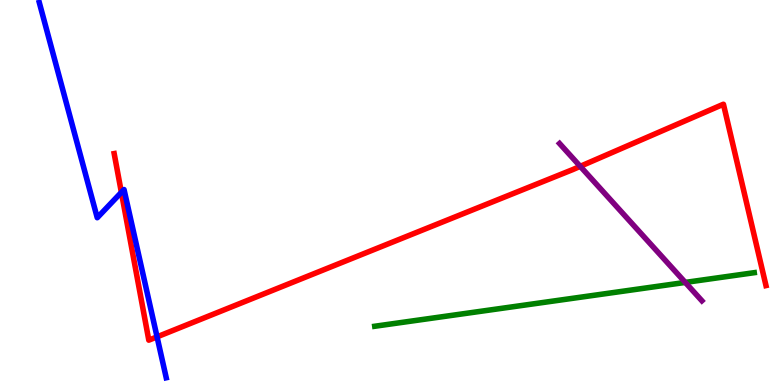[{'lines': ['blue', 'red'], 'intersections': [{'x': 1.57, 'y': 5.0}, {'x': 2.03, 'y': 1.25}]}, {'lines': ['green', 'red'], 'intersections': []}, {'lines': ['purple', 'red'], 'intersections': [{'x': 7.49, 'y': 5.68}]}, {'lines': ['blue', 'green'], 'intersections': []}, {'lines': ['blue', 'purple'], 'intersections': []}, {'lines': ['green', 'purple'], 'intersections': [{'x': 8.84, 'y': 2.66}]}]